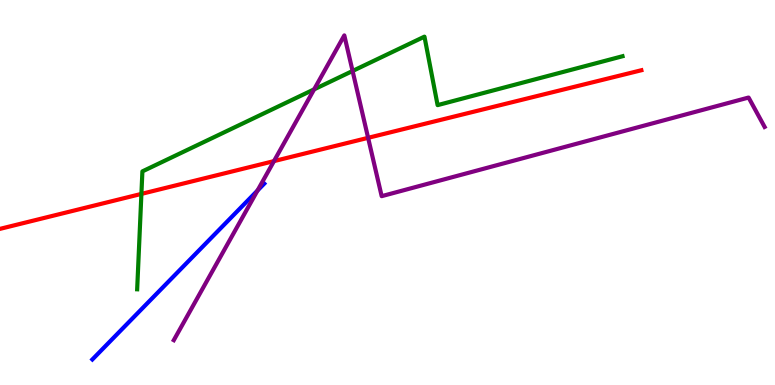[{'lines': ['blue', 'red'], 'intersections': []}, {'lines': ['green', 'red'], 'intersections': [{'x': 1.82, 'y': 4.96}]}, {'lines': ['purple', 'red'], 'intersections': [{'x': 3.54, 'y': 5.82}, {'x': 4.75, 'y': 6.42}]}, {'lines': ['blue', 'green'], 'intersections': []}, {'lines': ['blue', 'purple'], 'intersections': [{'x': 3.32, 'y': 5.05}]}, {'lines': ['green', 'purple'], 'intersections': [{'x': 4.05, 'y': 7.68}, {'x': 4.55, 'y': 8.16}]}]